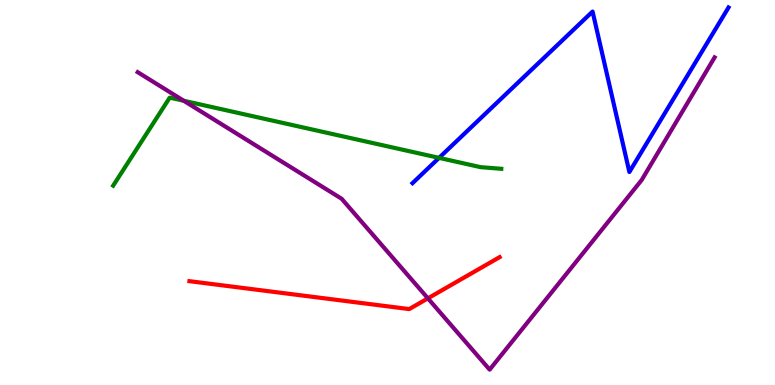[{'lines': ['blue', 'red'], 'intersections': []}, {'lines': ['green', 'red'], 'intersections': []}, {'lines': ['purple', 'red'], 'intersections': [{'x': 5.52, 'y': 2.25}]}, {'lines': ['blue', 'green'], 'intersections': [{'x': 5.67, 'y': 5.9}]}, {'lines': ['blue', 'purple'], 'intersections': []}, {'lines': ['green', 'purple'], 'intersections': [{'x': 2.37, 'y': 7.38}]}]